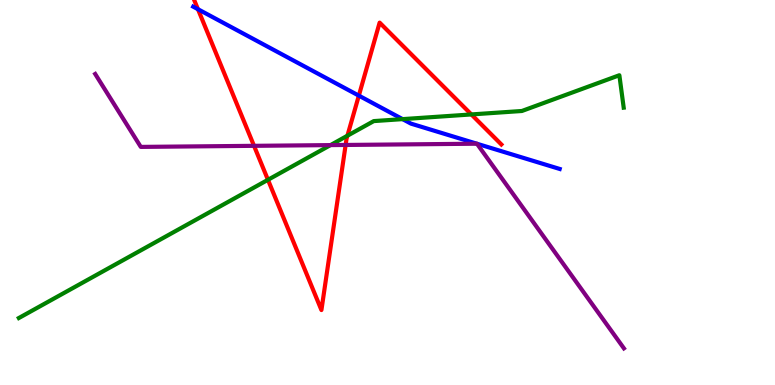[{'lines': ['blue', 'red'], 'intersections': [{'x': 2.55, 'y': 9.76}, {'x': 4.63, 'y': 7.52}]}, {'lines': ['green', 'red'], 'intersections': [{'x': 3.46, 'y': 5.33}, {'x': 4.48, 'y': 6.47}, {'x': 6.08, 'y': 7.03}]}, {'lines': ['purple', 'red'], 'intersections': [{'x': 3.28, 'y': 6.21}, {'x': 4.46, 'y': 6.23}]}, {'lines': ['blue', 'green'], 'intersections': [{'x': 5.19, 'y': 6.91}]}, {'lines': ['blue', 'purple'], 'intersections': [{'x': 6.15, 'y': 6.27}, {'x': 6.15, 'y': 6.27}]}, {'lines': ['green', 'purple'], 'intersections': [{'x': 4.26, 'y': 6.23}]}]